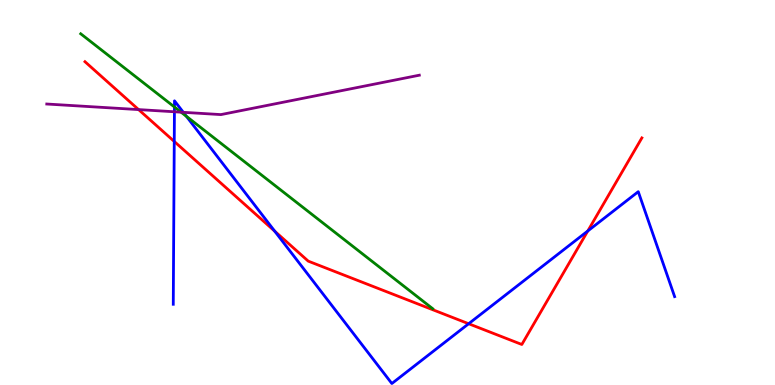[{'lines': ['blue', 'red'], 'intersections': [{'x': 2.25, 'y': 6.33}, {'x': 3.54, 'y': 3.99}, {'x': 6.05, 'y': 1.59}, {'x': 7.58, 'y': 4.0}]}, {'lines': ['green', 'red'], 'intersections': []}, {'lines': ['purple', 'red'], 'intersections': [{'x': 1.79, 'y': 7.15}]}, {'lines': ['blue', 'green'], 'intersections': [{'x': 2.25, 'y': 7.22}, {'x': 2.41, 'y': 6.98}]}, {'lines': ['blue', 'purple'], 'intersections': [{'x': 2.25, 'y': 7.1}, {'x': 2.37, 'y': 7.08}]}, {'lines': ['green', 'purple'], 'intersections': [{'x': 2.34, 'y': 7.09}]}]